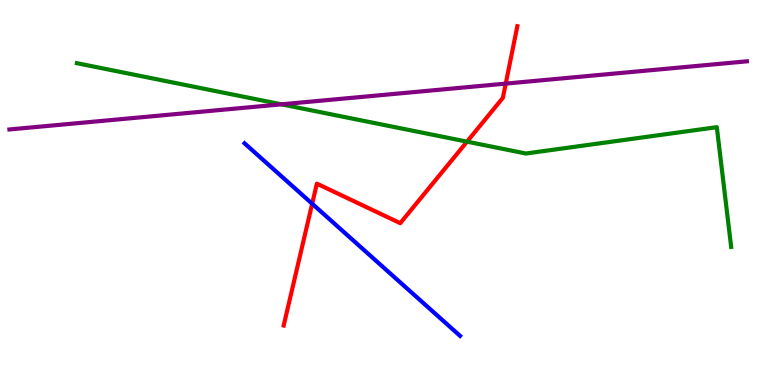[{'lines': ['blue', 'red'], 'intersections': [{'x': 4.03, 'y': 4.71}]}, {'lines': ['green', 'red'], 'intersections': [{'x': 6.03, 'y': 6.32}]}, {'lines': ['purple', 'red'], 'intersections': [{'x': 6.53, 'y': 7.83}]}, {'lines': ['blue', 'green'], 'intersections': []}, {'lines': ['blue', 'purple'], 'intersections': []}, {'lines': ['green', 'purple'], 'intersections': [{'x': 3.63, 'y': 7.29}]}]